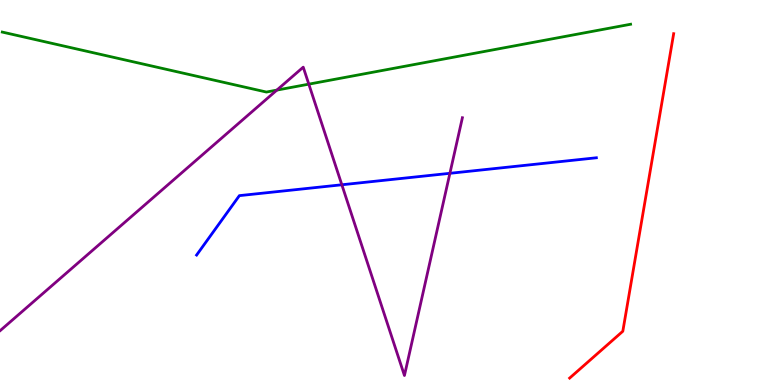[{'lines': ['blue', 'red'], 'intersections': []}, {'lines': ['green', 'red'], 'intersections': []}, {'lines': ['purple', 'red'], 'intersections': []}, {'lines': ['blue', 'green'], 'intersections': []}, {'lines': ['blue', 'purple'], 'intersections': [{'x': 4.41, 'y': 5.2}, {'x': 5.81, 'y': 5.5}]}, {'lines': ['green', 'purple'], 'intersections': [{'x': 3.57, 'y': 7.66}, {'x': 3.98, 'y': 7.81}]}]